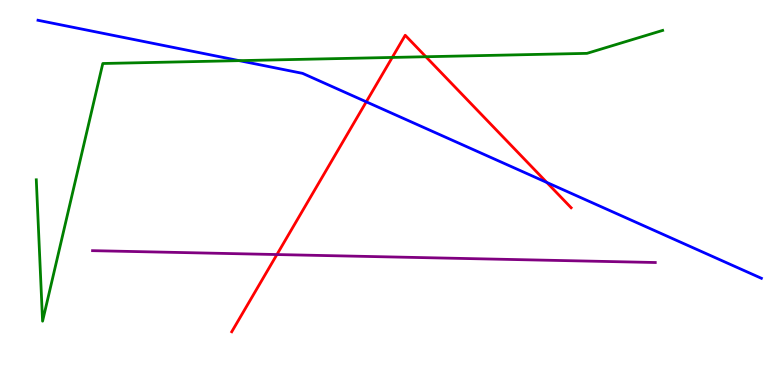[{'lines': ['blue', 'red'], 'intersections': [{'x': 4.73, 'y': 7.36}, {'x': 7.06, 'y': 5.26}]}, {'lines': ['green', 'red'], 'intersections': [{'x': 5.06, 'y': 8.51}, {'x': 5.5, 'y': 8.53}]}, {'lines': ['purple', 'red'], 'intersections': [{'x': 3.57, 'y': 3.39}]}, {'lines': ['blue', 'green'], 'intersections': [{'x': 3.09, 'y': 8.42}]}, {'lines': ['blue', 'purple'], 'intersections': []}, {'lines': ['green', 'purple'], 'intersections': []}]